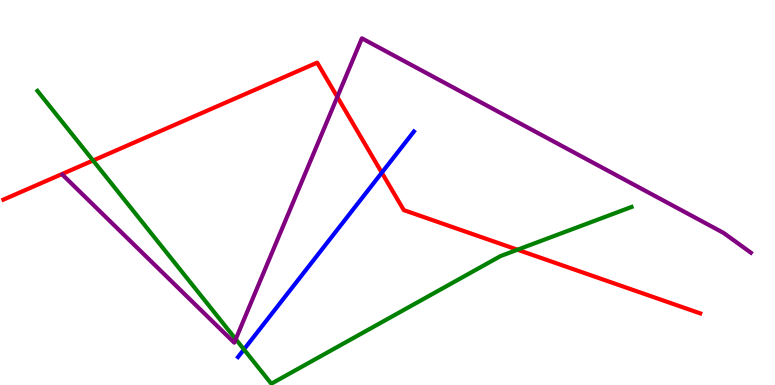[{'lines': ['blue', 'red'], 'intersections': [{'x': 4.93, 'y': 5.51}]}, {'lines': ['green', 'red'], 'intersections': [{'x': 1.2, 'y': 5.83}, {'x': 6.68, 'y': 3.51}]}, {'lines': ['purple', 'red'], 'intersections': [{'x': 4.35, 'y': 7.48}]}, {'lines': ['blue', 'green'], 'intersections': [{'x': 3.15, 'y': 0.924}]}, {'lines': ['blue', 'purple'], 'intersections': []}, {'lines': ['green', 'purple'], 'intersections': [{'x': 3.04, 'y': 1.19}]}]